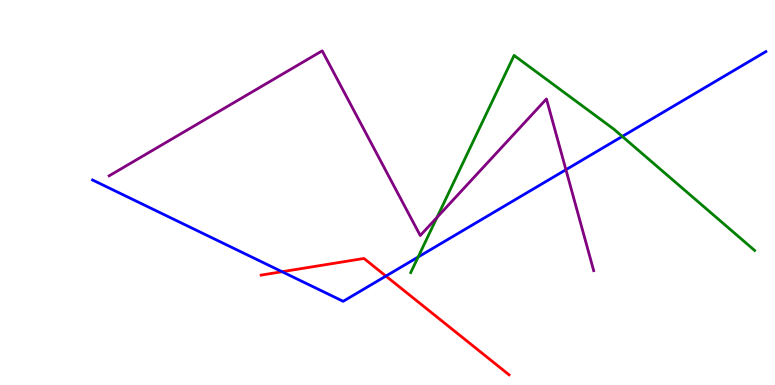[{'lines': ['blue', 'red'], 'intersections': [{'x': 3.64, 'y': 2.94}, {'x': 4.98, 'y': 2.83}]}, {'lines': ['green', 'red'], 'intersections': []}, {'lines': ['purple', 'red'], 'intersections': []}, {'lines': ['blue', 'green'], 'intersections': [{'x': 5.4, 'y': 3.32}, {'x': 8.03, 'y': 6.46}]}, {'lines': ['blue', 'purple'], 'intersections': [{'x': 7.3, 'y': 5.59}]}, {'lines': ['green', 'purple'], 'intersections': [{'x': 5.64, 'y': 4.35}]}]